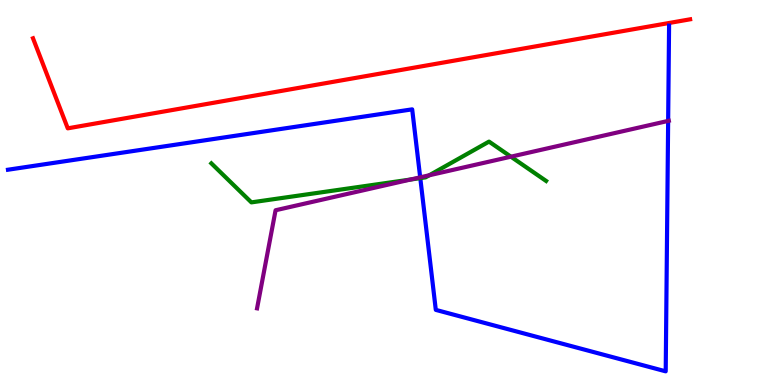[{'lines': ['blue', 'red'], 'intersections': []}, {'lines': ['green', 'red'], 'intersections': []}, {'lines': ['purple', 'red'], 'intersections': []}, {'lines': ['blue', 'green'], 'intersections': [{'x': 5.42, 'y': 5.37}]}, {'lines': ['blue', 'purple'], 'intersections': [{'x': 5.42, 'y': 5.39}, {'x': 8.62, 'y': 6.86}]}, {'lines': ['green', 'purple'], 'intersections': [{'x': 5.3, 'y': 5.34}, {'x': 5.54, 'y': 5.45}, {'x': 6.59, 'y': 5.93}]}]